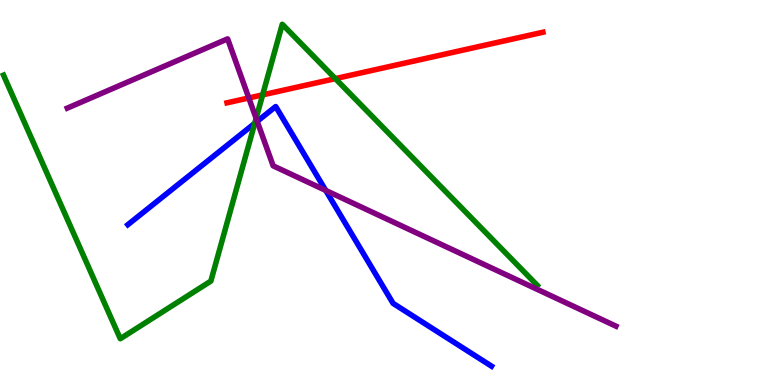[{'lines': ['blue', 'red'], 'intersections': []}, {'lines': ['green', 'red'], 'intersections': [{'x': 3.39, 'y': 7.54}, {'x': 4.33, 'y': 7.96}]}, {'lines': ['purple', 'red'], 'intersections': [{'x': 3.21, 'y': 7.46}]}, {'lines': ['blue', 'green'], 'intersections': [{'x': 3.29, 'y': 6.8}]}, {'lines': ['blue', 'purple'], 'intersections': [{'x': 3.32, 'y': 6.85}, {'x': 4.2, 'y': 5.05}]}, {'lines': ['green', 'purple'], 'intersections': [{'x': 3.3, 'y': 6.93}]}]